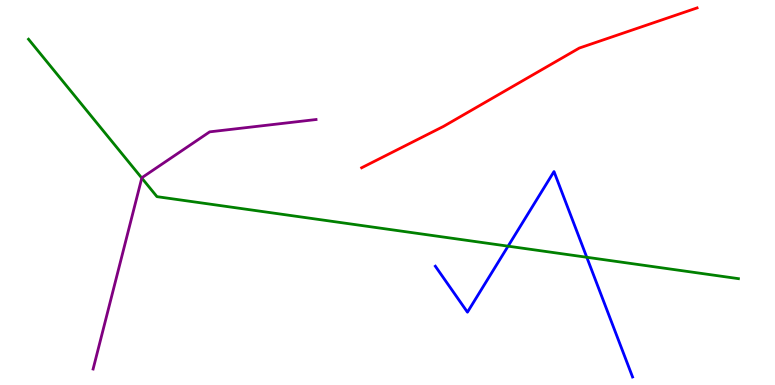[{'lines': ['blue', 'red'], 'intersections': []}, {'lines': ['green', 'red'], 'intersections': []}, {'lines': ['purple', 'red'], 'intersections': []}, {'lines': ['blue', 'green'], 'intersections': [{'x': 6.56, 'y': 3.61}, {'x': 7.57, 'y': 3.32}]}, {'lines': ['blue', 'purple'], 'intersections': []}, {'lines': ['green', 'purple'], 'intersections': [{'x': 1.83, 'y': 5.38}]}]